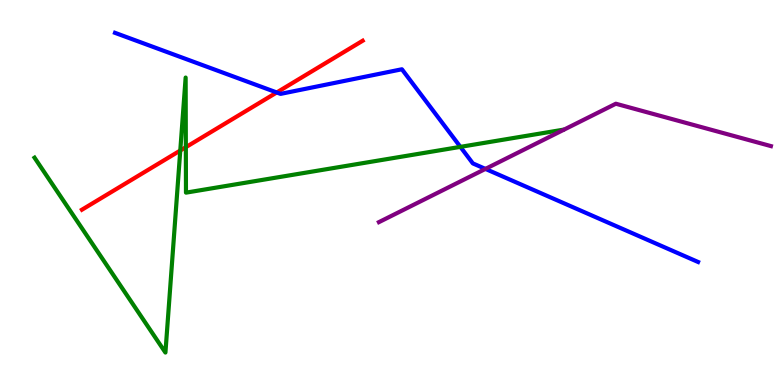[{'lines': ['blue', 'red'], 'intersections': [{'x': 3.57, 'y': 7.6}]}, {'lines': ['green', 'red'], 'intersections': [{'x': 2.33, 'y': 6.09}, {'x': 2.4, 'y': 6.18}]}, {'lines': ['purple', 'red'], 'intersections': []}, {'lines': ['blue', 'green'], 'intersections': [{'x': 5.94, 'y': 6.19}]}, {'lines': ['blue', 'purple'], 'intersections': [{'x': 6.26, 'y': 5.61}]}, {'lines': ['green', 'purple'], 'intersections': []}]